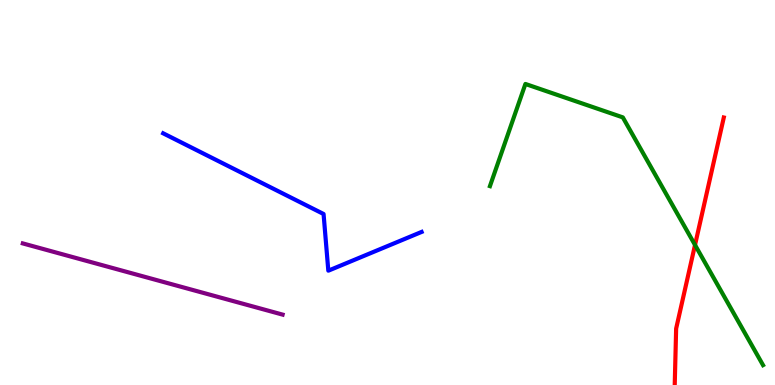[{'lines': ['blue', 'red'], 'intersections': []}, {'lines': ['green', 'red'], 'intersections': [{'x': 8.97, 'y': 3.64}]}, {'lines': ['purple', 'red'], 'intersections': []}, {'lines': ['blue', 'green'], 'intersections': []}, {'lines': ['blue', 'purple'], 'intersections': []}, {'lines': ['green', 'purple'], 'intersections': []}]